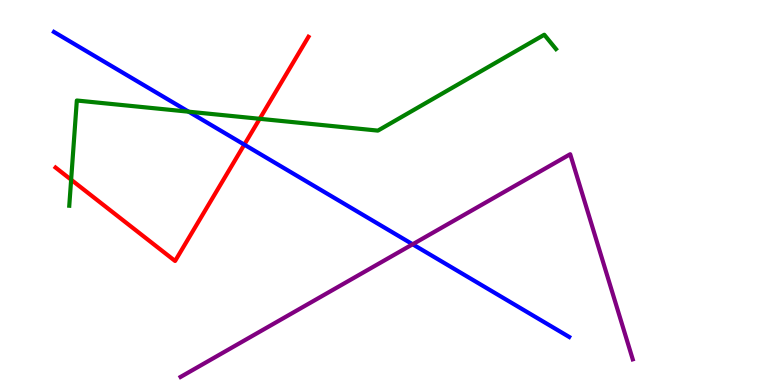[{'lines': ['blue', 'red'], 'intersections': [{'x': 3.15, 'y': 6.24}]}, {'lines': ['green', 'red'], 'intersections': [{'x': 0.918, 'y': 5.33}, {'x': 3.35, 'y': 6.91}]}, {'lines': ['purple', 'red'], 'intersections': []}, {'lines': ['blue', 'green'], 'intersections': [{'x': 2.43, 'y': 7.1}]}, {'lines': ['blue', 'purple'], 'intersections': [{'x': 5.32, 'y': 3.66}]}, {'lines': ['green', 'purple'], 'intersections': []}]